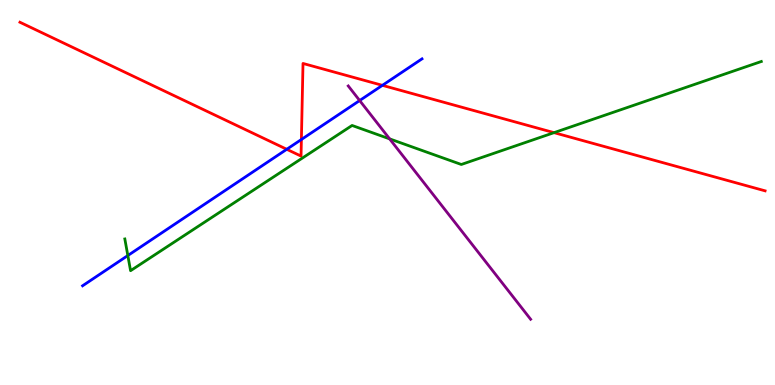[{'lines': ['blue', 'red'], 'intersections': [{'x': 3.7, 'y': 6.12}, {'x': 3.89, 'y': 6.38}, {'x': 4.93, 'y': 7.78}]}, {'lines': ['green', 'red'], 'intersections': [{'x': 7.15, 'y': 6.55}]}, {'lines': ['purple', 'red'], 'intersections': []}, {'lines': ['blue', 'green'], 'intersections': [{'x': 1.65, 'y': 3.36}]}, {'lines': ['blue', 'purple'], 'intersections': [{'x': 4.64, 'y': 7.39}]}, {'lines': ['green', 'purple'], 'intersections': [{'x': 5.03, 'y': 6.39}]}]